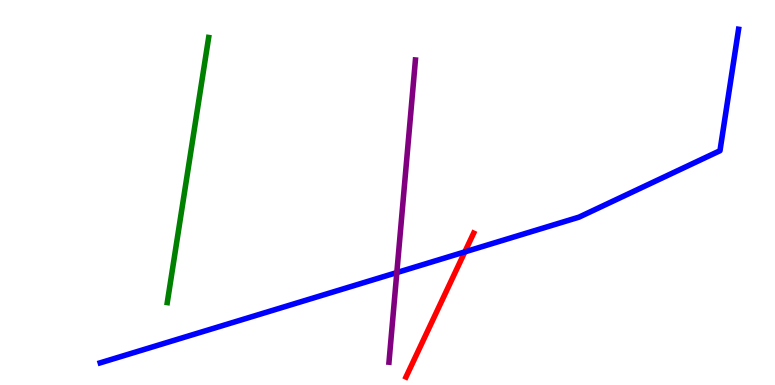[{'lines': ['blue', 'red'], 'intersections': [{'x': 6.0, 'y': 3.46}]}, {'lines': ['green', 'red'], 'intersections': []}, {'lines': ['purple', 'red'], 'intersections': []}, {'lines': ['blue', 'green'], 'intersections': []}, {'lines': ['blue', 'purple'], 'intersections': [{'x': 5.12, 'y': 2.92}]}, {'lines': ['green', 'purple'], 'intersections': []}]